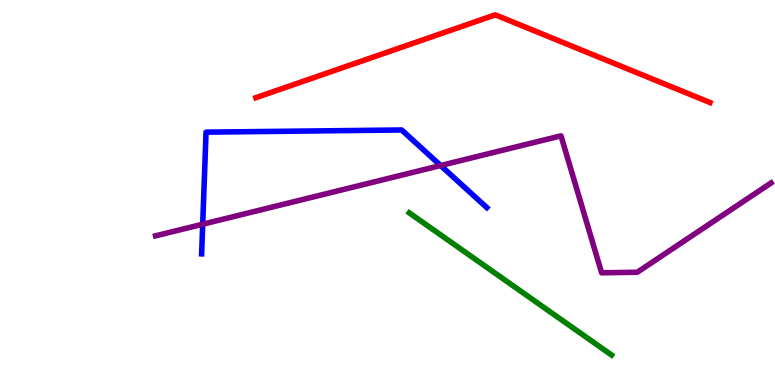[{'lines': ['blue', 'red'], 'intersections': []}, {'lines': ['green', 'red'], 'intersections': []}, {'lines': ['purple', 'red'], 'intersections': []}, {'lines': ['blue', 'green'], 'intersections': []}, {'lines': ['blue', 'purple'], 'intersections': [{'x': 2.62, 'y': 4.18}, {'x': 5.69, 'y': 5.7}]}, {'lines': ['green', 'purple'], 'intersections': []}]